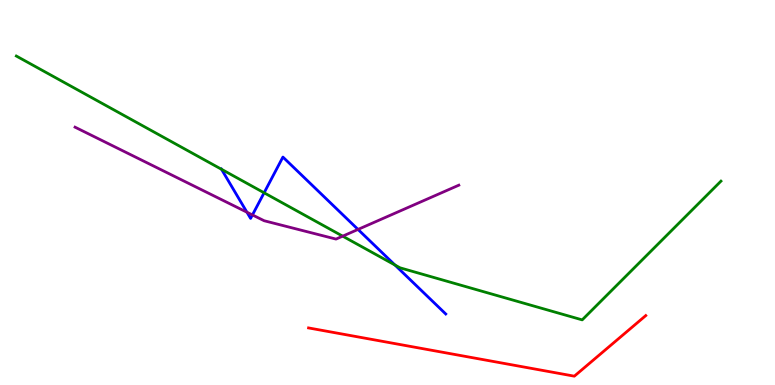[{'lines': ['blue', 'red'], 'intersections': []}, {'lines': ['green', 'red'], 'intersections': []}, {'lines': ['purple', 'red'], 'intersections': []}, {'lines': ['blue', 'green'], 'intersections': [{'x': 2.86, 'y': 5.6}, {'x': 3.41, 'y': 4.99}, {'x': 5.1, 'y': 3.12}]}, {'lines': ['blue', 'purple'], 'intersections': [{'x': 3.19, 'y': 4.49}, {'x': 3.26, 'y': 4.42}, {'x': 4.62, 'y': 4.04}]}, {'lines': ['green', 'purple'], 'intersections': [{'x': 4.42, 'y': 3.87}]}]